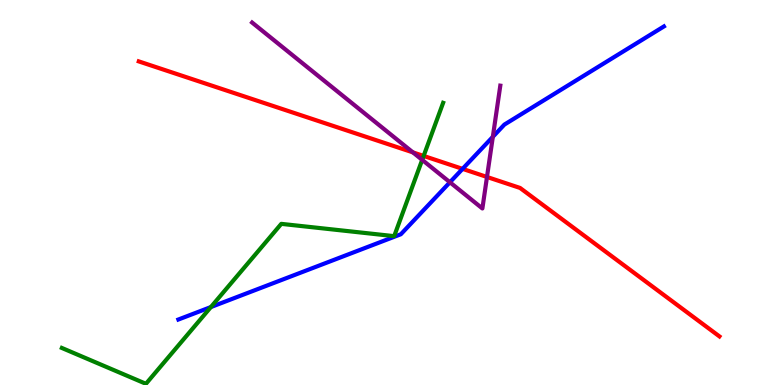[{'lines': ['blue', 'red'], 'intersections': [{'x': 5.97, 'y': 5.61}]}, {'lines': ['green', 'red'], 'intersections': [{'x': 5.47, 'y': 5.95}]}, {'lines': ['purple', 'red'], 'intersections': [{'x': 5.33, 'y': 6.04}, {'x': 6.28, 'y': 5.4}]}, {'lines': ['blue', 'green'], 'intersections': [{'x': 2.72, 'y': 2.02}]}, {'lines': ['blue', 'purple'], 'intersections': [{'x': 5.81, 'y': 5.27}, {'x': 6.36, 'y': 6.45}]}, {'lines': ['green', 'purple'], 'intersections': [{'x': 5.45, 'y': 5.85}]}]